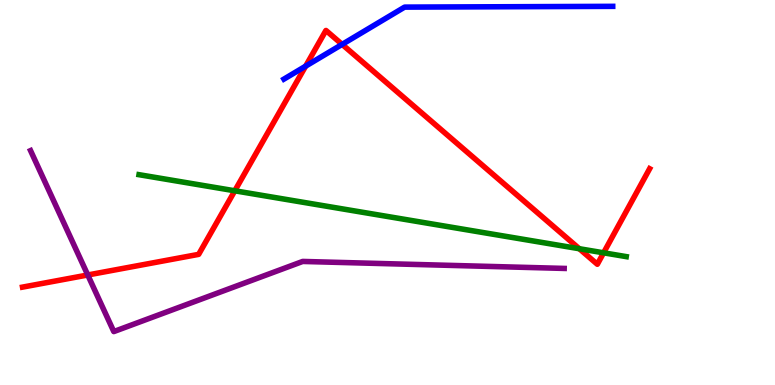[{'lines': ['blue', 'red'], 'intersections': [{'x': 3.94, 'y': 8.28}, {'x': 4.41, 'y': 8.85}]}, {'lines': ['green', 'red'], 'intersections': [{'x': 3.03, 'y': 5.04}, {'x': 7.47, 'y': 3.54}, {'x': 7.79, 'y': 3.43}]}, {'lines': ['purple', 'red'], 'intersections': [{'x': 1.13, 'y': 2.86}]}, {'lines': ['blue', 'green'], 'intersections': []}, {'lines': ['blue', 'purple'], 'intersections': []}, {'lines': ['green', 'purple'], 'intersections': []}]